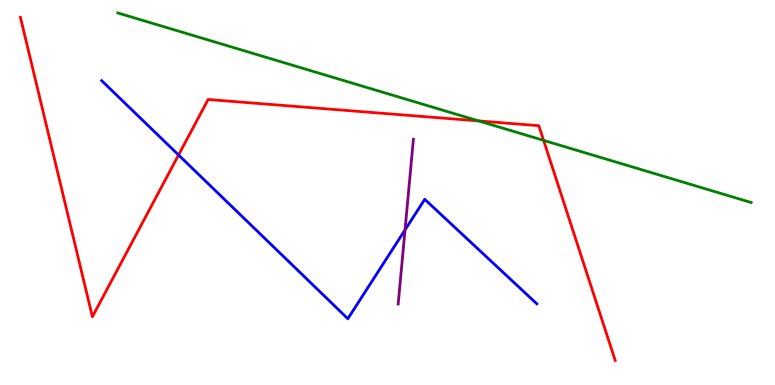[{'lines': ['blue', 'red'], 'intersections': [{'x': 2.3, 'y': 5.97}]}, {'lines': ['green', 'red'], 'intersections': [{'x': 6.18, 'y': 6.86}, {'x': 7.01, 'y': 6.35}]}, {'lines': ['purple', 'red'], 'intersections': []}, {'lines': ['blue', 'green'], 'intersections': []}, {'lines': ['blue', 'purple'], 'intersections': [{'x': 5.23, 'y': 4.03}]}, {'lines': ['green', 'purple'], 'intersections': []}]